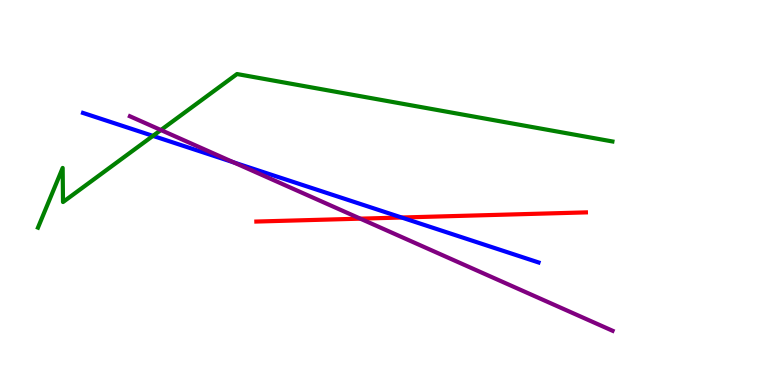[{'lines': ['blue', 'red'], 'intersections': [{'x': 5.18, 'y': 4.35}]}, {'lines': ['green', 'red'], 'intersections': []}, {'lines': ['purple', 'red'], 'intersections': [{'x': 4.65, 'y': 4.32}]}, {'lines': ['blue', 'green'], 'intersections': [{'x': 1.97, 'y': 6.47}]}, {'lines': ['blue', 'purple'], 'intersections': [{'x': 3.02, 'y': 5.78}]}, {'lines': ['green', 'purple'], 'intersections': [{'x': 2.08, 'y': 6.62}]}]